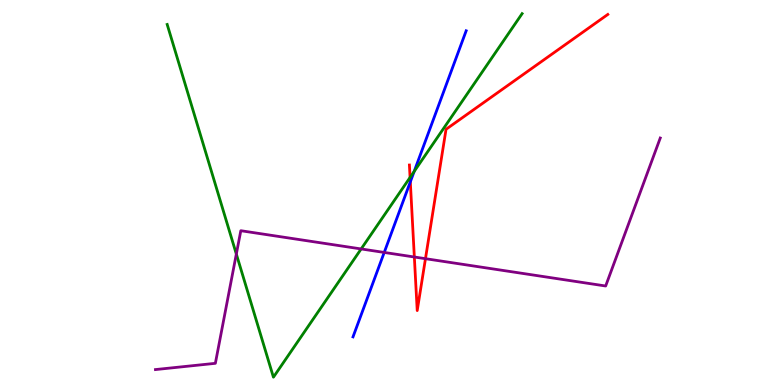[{'lines': ['blue', 'red'], 'intersections': [{'x': 5.29, 'y': 5.28}]}, {'lines': ['green', 'red'], 'intersections': [{'x': 5.29, 'y': 5.39}]}, {'lines': ['purple', 'red'], 'intersections': [{'x': 5.35, 'y': 3.32}, {'x': 5.49, 'y': 3.28}]}, {'lines': ['blue', 'green'], 'intersections': [{'x': 5.34, 'y': 5.55}]}, {'lines': ['blue', 'purple'], 'intersections': [{'x': 4.96, 'y': 3.44}]}, {'lines': ['green', 'purple'], 'intersections': [{'x': 3.05, 'y': 3.4}, {'x': 4.66, 'y': 3.53}]}]